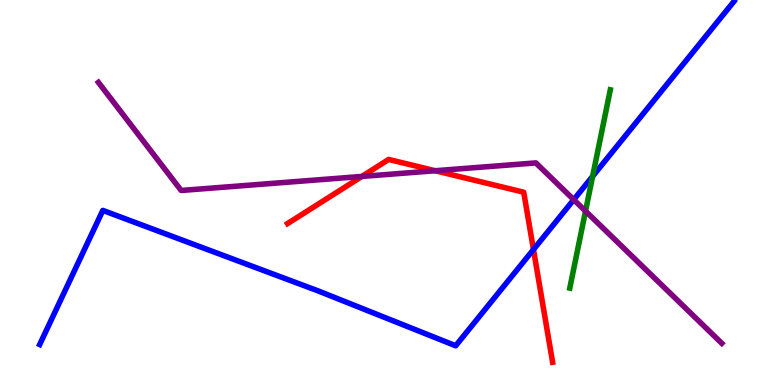[{'lines': ['blue', 'red'], 'intersections': [{'x': 6.88, 'y': 3.52}]}, {'lines': ['green', 'red'], 'intersections': []}, {'lines': ['purple', 'red'], 'intersections': [{'x': 4.67, 'y': 5.42}, {'x': 5.62, 'y': 5.57}]}, {'lines': ['blue', 'green'], 'intersections': [{'x': 7.65, 'y': 5.42}]}, {'lines': ['blue', 'purple'], 'intersections': [{'x': 7.4, 'y': 4.81}]}, {'lines': ['green', 'purple'], 'intersections': [{'x': 7.56, 'y': 4.52}]}]